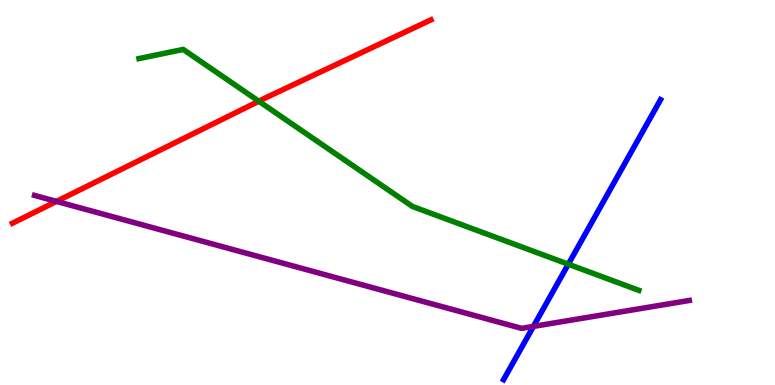[{'lines': ['blue', 'red'], 'intersections': []}, {'lines': ['green', 'red'], 'intersections': [{'x': 3.34, 'y': 7.37}]}, {'lines': ['purple', 'red'], 'intersections': [{'x': 0.729, 'y': 4.77}]}, {'lines': ['blue', 'green'], 'intersections': [{'x': 7.33, 'y': 3.14}]}, {'lines': ['blue', 'purple'], 'intersections': [{'x': 6.88, 'y': 1.52}]}, {'lines': ['green', 'purple'], 'intersections': []}]